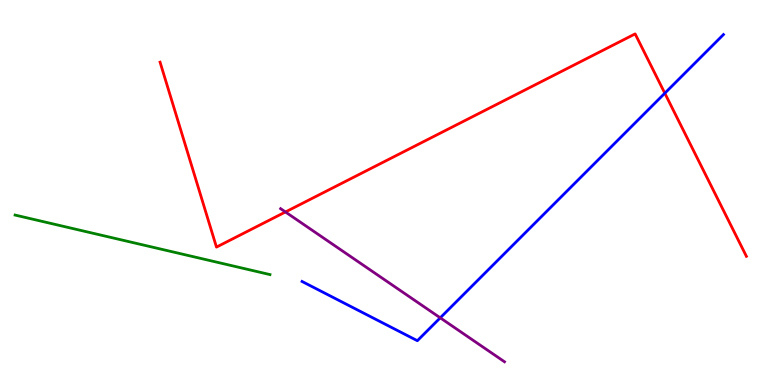[{'lines': ['blue', 'red'], 'intersections': [{'x': 8.58, 'y': 7.58}]}, {'lines': ['green', 'red'], 'intersections': []}, {'lines': ['purple', 'red'], 'intersections': [{'x': 3.68, 'y': 4.49}]}, {'lines': ['blue', 'green'], 'intersections': []}, {'lines': ['blue', 'purple'], 'intersections': [{'x': 5.68, 'y': 1.74}]}, {'lines': ['green', 'purple'], 'intersections': []}]